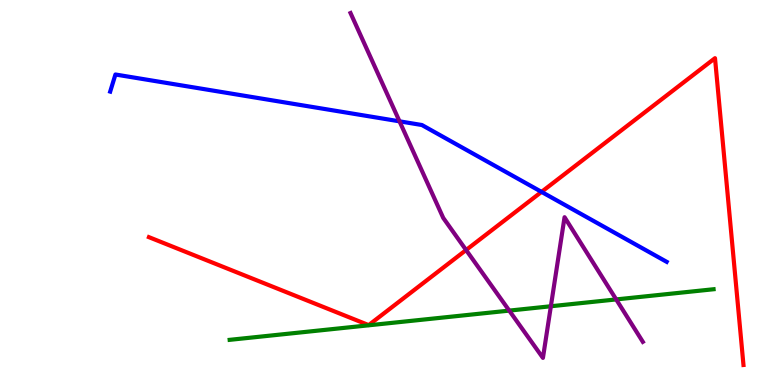[{'lines': ['blue', 'red'], 'intersections': [{'x': 6.99, 'y': 5.02}]}, {'lines': ['green', 'red'], 'intersections': []}, {'lines': ['purple', 'red'], 'intersections': [{'x': 6.01, 'y': 3.51}]}, {'lines': ['blue', 'green'], 'intersections': []}, {'lines': ['blue', 'purple'], 'intersections': [{'x': 5.16, 'y': 6.85}]}, {'lines': ['green', 'purple'], 'intersections': [{'x': 6.57, 'y': 1.93}, {'x': 7.11, 'y': 2.05}, {'x': 7.95, 'y': 2.22}]}]